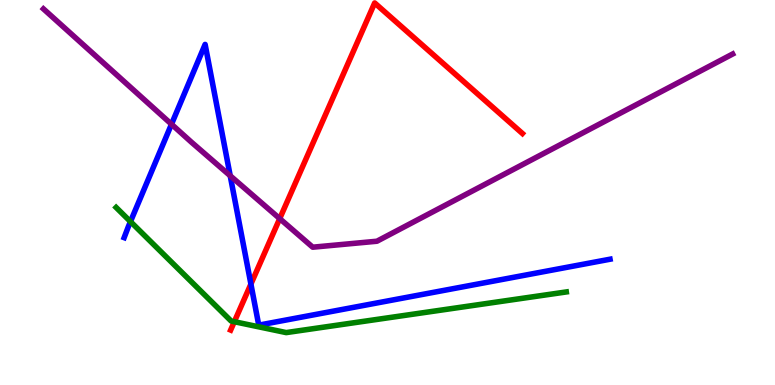[{'lines': ['blue', 'red'], 'intersections': [{'x': 3.24, 'y': 2.62}]}, {'lines': ['green', 'red'], 'intersections': [{'x': 3.02, 'y': 1.64}]}, {'lines': ['purple', 'red'], 'intersections': [{'x': 3.61, 'y': 4.32}]}, {'lines': ['blue', 'green'], 'intersections': [{'x': 1.68, 'y': 4.24}]}, {'lines': ['blue', 'purple'], 'intersections': [{'x': 2.21, 'y': 6.77}, {'x': 2.97, 'y': 5.43}]}, {'lines': ['green', 'purple'], 'intersections': []}]